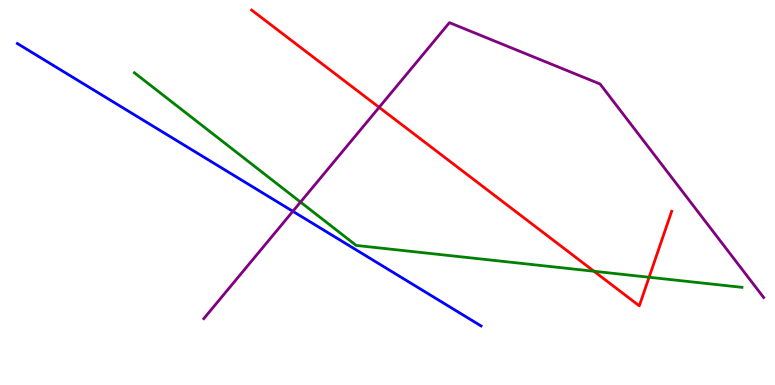[{'lines': ['blue', 'red'], 'intersections': []}, {'lines': ['green', 'red'], 'intersections': [{'x': 7.66, 'y': 2.95}, {'x': 8.38, 'y': 2.8}]}, {'lines': ['purple', 'red'], 'intersections': [{'x': 4.89, 'y': 7.21}]}, {'lines': ['blue', 'green'], 'intersections': []}, {'lines': ['blue', 'purple'], 'intersections': [{'x': 3.78, 'y': 4.51}]}, {'lines': ['green', 'purple'], 'intersections': [{'x': 3.88, 'y': 4.75}]}]